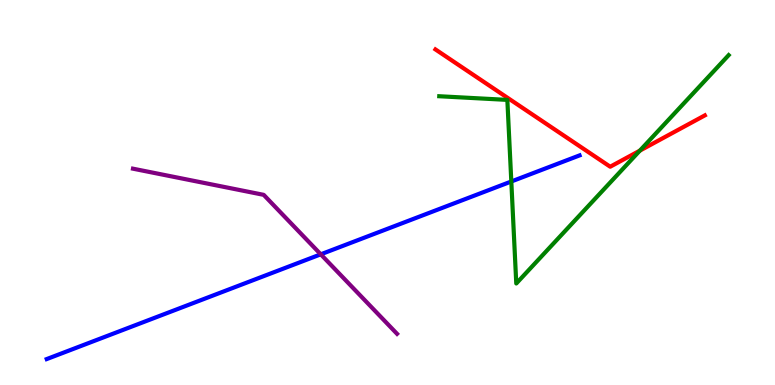[{'lines': ['blue', 'red'], 'intersections': []}, {'lines': ['green', 'red'], 'intersections': [{'x': 8.26, 'y': 6.09}]}, {'lines': ['purple', 'red'], 'intersections': []}, {'lines': ['blue', 'green'], 'intersections': [{'x': 6.6, 'y': 5.29}]}, {'lines': ['blue', 'purple'], 'intersections': [{'x': 4.14, 'y': 3.39}]}, {'lines': ['green', 'purple'], 'intersections': []}]